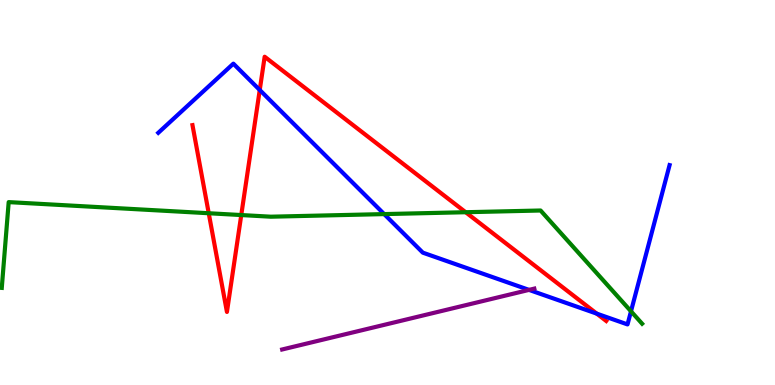[{'lines': ['blue', 'red'], 'intersections': [{'x': 3.35, 'y': 7.66}, {'x': 7.7, 'y': 1.85}]}, {'lines': ['green', 'red'], 'intersections': [{'x': 2.69, 'y': 4.46}, {'x': 3.11, 'y': 4.41}, {'x': 6.01, 'y': 4.49}]}, {'lines': ['purple', 'red'], 'intersections': []}, {'lines': ['blue', 'green'], 'intersections': [{'x': 4.96, 'y': 4.44}, {'x': 8.14, 'y': 1.91}]}, {'lines': ['blue', 'purple'], 'intersections': [{'x': 6.83, 'y': 2.47}]}, {'lines': ['green', 'purple'], 'intersections': []}]